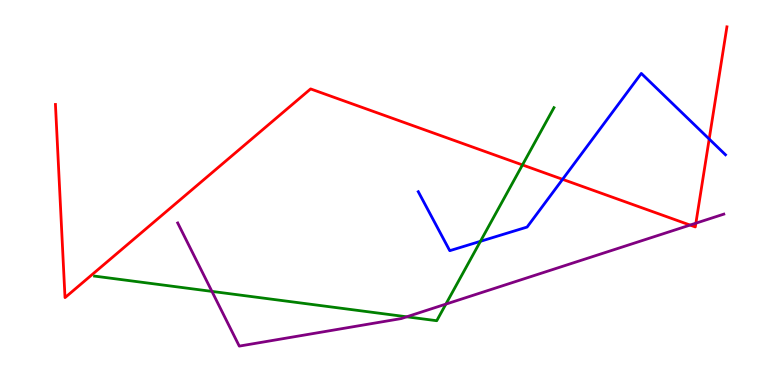[{'lines': ['blue', 'red'], 'intersections': [{'x': 7.26, 'y': 5.34}, {'x': 9.15, 'y': 6.39}]}, {'lines': ['green', 'red'], 'intersections': [{'x': 6.74, 'y': 5.72}]}, {'lines': ['purple', 'red'], 'intersections': [{'x': 8.9, 'y': 4.15}, {'x': 8.98, 'y': 4.2}]}, {'lines': ['blue', 'green'], 'intersections': [{'x': 6.2, 'y': 3.73}]}, {'lines': ['blue', 'purple'], 'intersections': []}, {'lines': ['green', 'purple'], 'intersections': [{'x': 2.73, 'y': 2.43}, {'x': 5.25, 'y': 1.77}, {'x': 5.75, 'y': 2.1}]}]